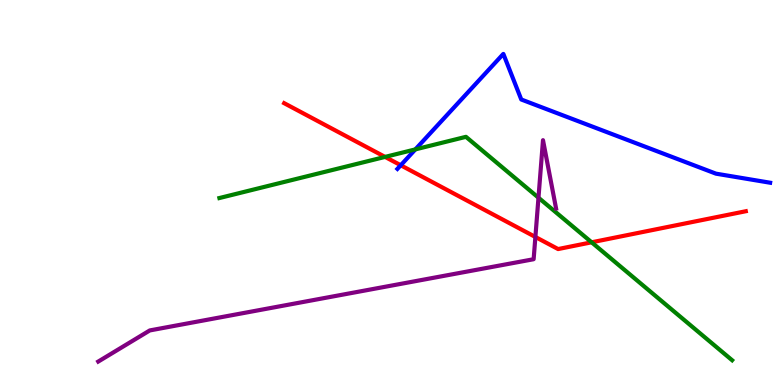[{'lines': ['blue', 'red'], 'intersections': [{'x': 5.17, 'y': 5.71}]}, {'lines': ['green', 'red'], 'intersections': [{'x': 4.97, 'y': 5.92}, {'x': 7.63, 'y': 3.71}]}, {'lines': ['purple', 'red'], 'intersections': [{'x': 6.91, 'y': 3.85}]}, {'lines': ['blue', 'green'], 'intersections': [{'x': 5.36, 'y': 6.12}]}, {'lines': ['blue', 'purple'], 'intersections': []}, {'lines': ['green', 'purple'], 'intersections': [{'x': 6.95, 'y': 4.86}]}]